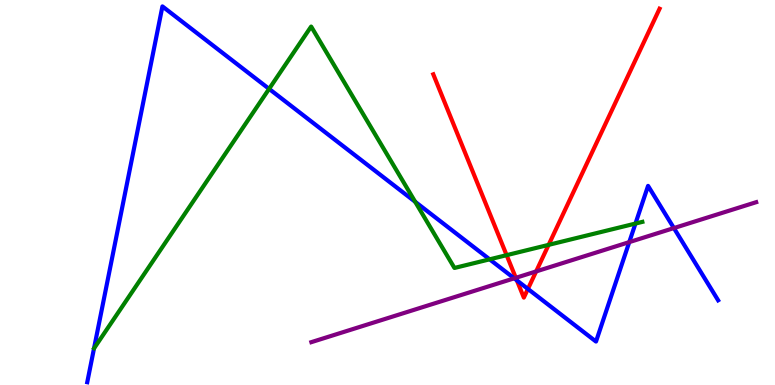[{'lines': ['blue', 'red'], 'intersections': [{'x': 6.67, 'y': 2.72}, {'x': 6.81, 'y': 2.5}]}, {'lines': ['green', 'red'], 'intersections': [{'x': 6.54, 'y': 3.37}, {'x': 7.08, 'y': 3.64}]}, {'lines': ['purple', 'red'], 'intersections': [{'x': 6.66, 'y': 2.78}, {'x': 6.92, 'y': 2.95}]}, {'lines': ['blue', 'green'], 'intersections': [{'x': 3.47, 'y': 7.69}, {'x': 5.36, 'y': 4.76}, {'x': 6.32, 'y': 3.26}, {'x': 8.2, 'y': 4.19}]}, {'lines': ['blue', 'purple'], 'intersections': [{'x': 6.63, 'y': 2.77}, {'x': 8.12, 'y': 3.71}, {'x': 8.7, 'y': 4.08}]}, {'lines': ['green', 'purple'], 'intersections': []}]